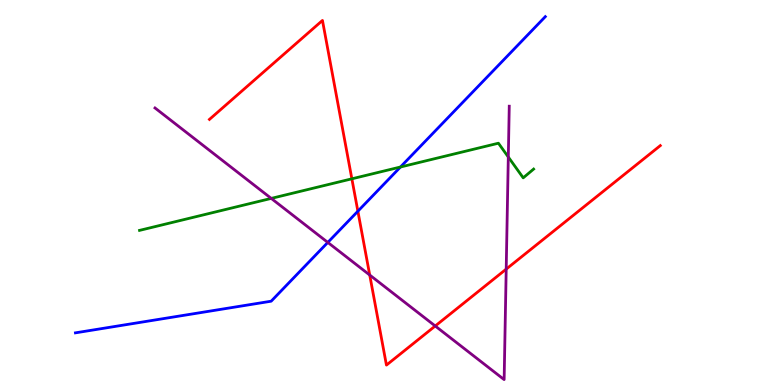[{'lines': ['blue', 'red'], 'intersections': [{'x': 4.62, 'y': 4.51}]}, {'lines': ['green', 'red'], 'intersections': [{'x': 4.54, 'y': 5.36}]}, {'lines': ['purple', 'red'], 'intersections': [{'x': 4.77, 'y': 2.86}, {'x': 5.62, 'y': 1.53}, {'x': 6.53, 'y': 3.01}]}, {'lines': ['blue', 'green'], 'intersections': [{'x': 5.17, 'y': 5.66}]}, {'lines': ['blue', 'purple'], 'intersections': [{'x': 4.23, 'y': 3.7}]}, {'lines': ['green', 'purple'], 'intersections': [{'x': 3.5, 'y': 4.85}, {'x': 6.56, 'y': 5.92}]}]